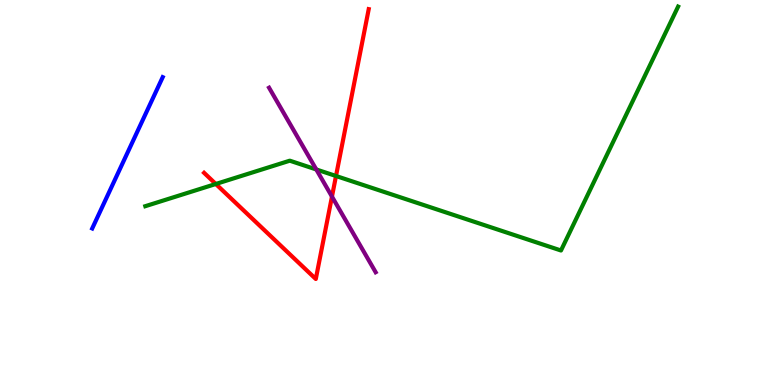[{'lines': ['blue', 'red'], 'intersections': []}, {'lines': ['green', 'red'], 'intersections': [{'x': 2.78, 'y': 5.22}, {'x': 4.34, 'y': 5.43}]}, {'lines': ['purple', 'red'], 'intersections': [{'x': 4.28, 'y': 4.89}]}, {'lines': ['blue', 'green'], 'intersections': []}, {'lines': ['blue', 'purple'], 'intersections': []}, {'lines': ['green', 'purple'], 'intersections': [{'x': 4.08, 'y': 5.6}]}]